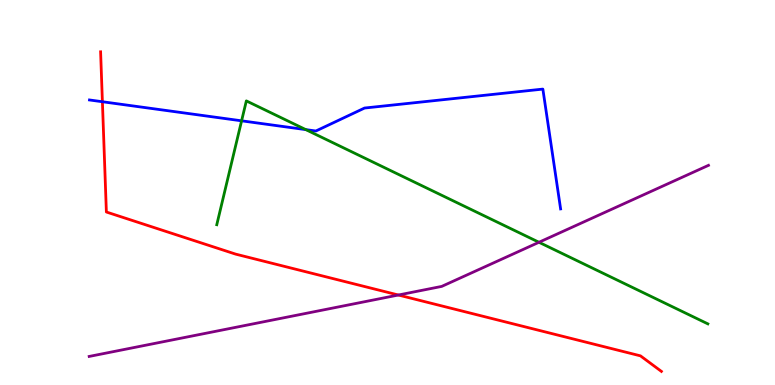[{'lines': ['blue', 'red'], 'intersections': [{'x': 1.32, 'y': 7.36}]}, {'lines': ['green', 'red'], 'intersections': []}, {'lines': ['purple', 'red'], 'intersections': [{'x': 5.14, 'y': 2.34}]}, {'lines': ['blue', 'green'], 'intersections': [{'x': 3.12, 'y': 6.86}, {'x': 3.95, 'y': 6.63}]}, {'lines': ['blue', 'purple'], 'intersections': []}, {'lines': ['green', 'purple'], 'intersections': [{'x': 6.95, 'y': 3.71}]}]